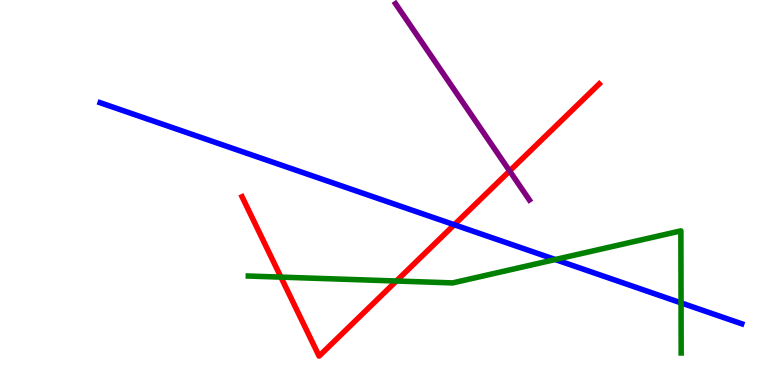[{'lines': ['blue', 'red'], 'intersections': [{'x': 5.86, 'y': 4.16}]}, {'lines': ['green', 'red'], 'intersections': [{'x': 3.62, 'y': 2.8}, {'x': 5.11, 'y': 2.7}]}, {'lines': ['purple', 'red'], 'intersections': [{'x': 6.58, 'y': 5.56}]}, {'lines': ['blue', 'green'], 'intersections': [{'x': 7.16, 'y': 3.26}, {'x': 8.79, 'y': 2.13}]}, {'lines': ['blue', 'purple'], 'intersections': []}, {'lines': ['green', 'purple'], 'intersections': []}]